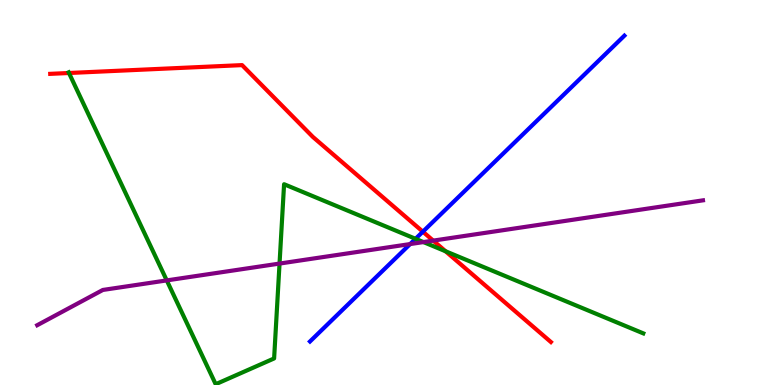[{'lines': ['blue', 'red'], 'intersections': [{'x': 5.46, 'y': 3.98}]}, {'lines': ['green', 'red'], 'intersections': [{'x': 0.89, 'y': 8.1}, {'x': 5.75, 'y': 3.47}]}, {'lines': ['purple', 'red'], 'intersections': [{'x': 5.59, 'y': 3.75}]}, {'lines': ['blue', 'green'], 'intersections': [{'x': 5.36, 'y': 3.8}]}, {'lines': ['blue', 'purple'], 'intersections': [{'x': 5.29, 'y': 3.66}]}, {'lines': ['green', 'purple'], 'intersections': [{'x': 2.15, 'y': 2.72}, {'x': 3.61, 'y': 3.15}, {'x': 5.46, 'y': 3.71}]}]